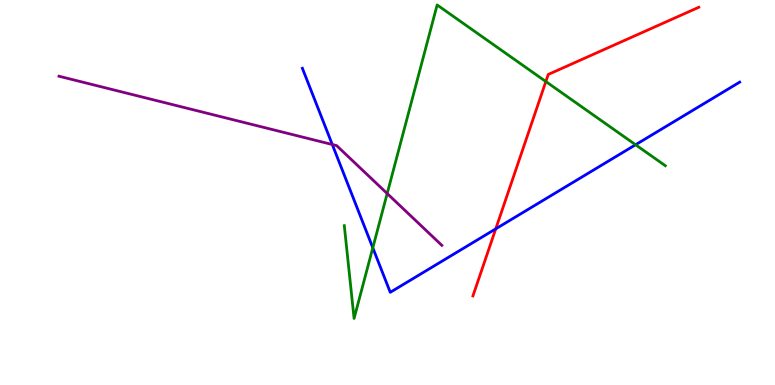[{'lines': ['blue', 'red'], 'intersections': [{'x': 6.4, 'y': 4.06}]}, {'lines': ['green', 'red'], 'intersections': [{'x': 7.04, 'y': 7.88}]}, {'lines': ['purple', 'red'], 'intersections': []}, {'lines': ['blue', 'green'], 'intersections': [{'x': 4.81, 'y': 3.56}, {'x': 8.2, 'y': 6.24}]}, {'lines': ['blue', 'purple'], 'intersections': [{'x': 4.29, 'y': 6.25}]}, {'lines': ['green', 'purple'], 'intersections': [{'x': 5.0, 'y': 4.97}]}]